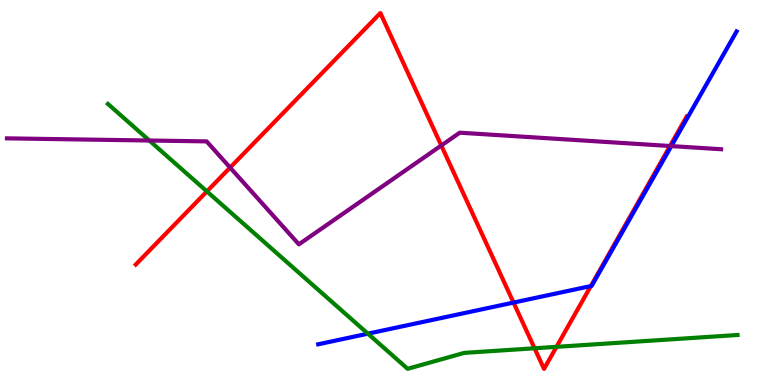[{'lines': ['blue', 'red'], 'intersections': [{'x': 6.63, 'y': 2.14}, {'x': 7.62, 'y': 2.57}]}, {'lines': ['green', 'red'], 'intersections': [{'x': 2.67, 'y': 5.03}, {'x': 6.9, 'y': 0.954}, {'x': 7.18, 'y': 0.991}]}, {'lines': ['purple', 'red'], 'intersections': [{'x': 2.97, 'y': 5.65}, {'x': 5.69, 'y': 6.22}, {'x': 8.64, 'y': 6.21}]}, {'lines': ['blue', 'green'], 'intersections': [{'x': 4.75, 'y': 1.33}]}, {'lines': ['blue', 'purple'], 'intersections': [{'x': 8.66, 'y': 6.21}]}, {'lines': ['green', 'purple'], 'intersections': [{'x': 1.93, 'y': 6.35}]}]